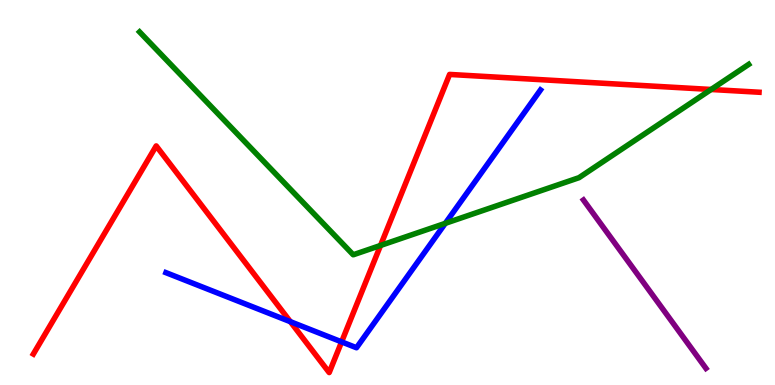[{'lines': ['blue', 'red'], 'intersections': [{'x': 3.75, 'y': 1.64}, {'x': 4.41, 'y': 1.12}]}, {'lines': ['green', 'red'], 'intersections': [{'x': 4.91, 'y': 3.62}, {'x': 9.18, 'y': 7.68}]}, {'lines': ['purple', 'red'], 'intersections': []}, {'lines': ['blue', 'green'], 'intersections': [{'x': 5.75, 'y': 4.2}]}, {'lines': ['blue', 'purple'], 'intersections': []}, {'lines': ['green', 'purple'], 'intersections': []}]